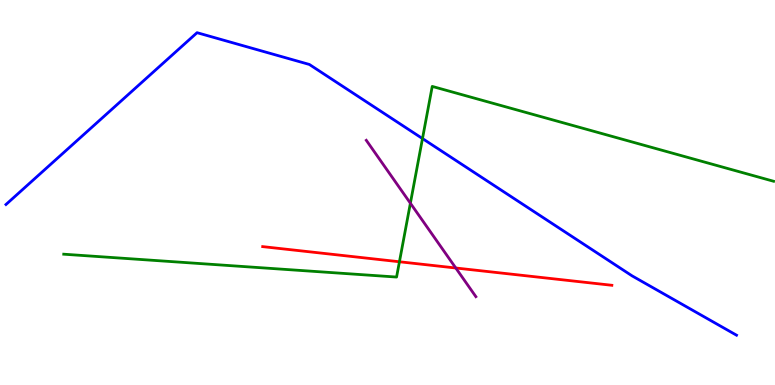[{'lines': ['blue', 'red'], 'intersections': []}, {'lines': ['green', 'red'], 'intersections': [{'x': 5.15, 'y': 3.2}]}, {'lines': ['purple', 'red'], 'intersections': [{'x': 5.88, 'y': 3.04}]}, {'lines': ['blue', 'green'], 'intersections': [{'x': 5.45, 'y': 6.4}]}, {'lines': ['blue', 'purple'], 'intersections': []}, {'lines': ['green', 'purple'], 'intersections': [{'x': 5.3, 'y': 4.72}]}]